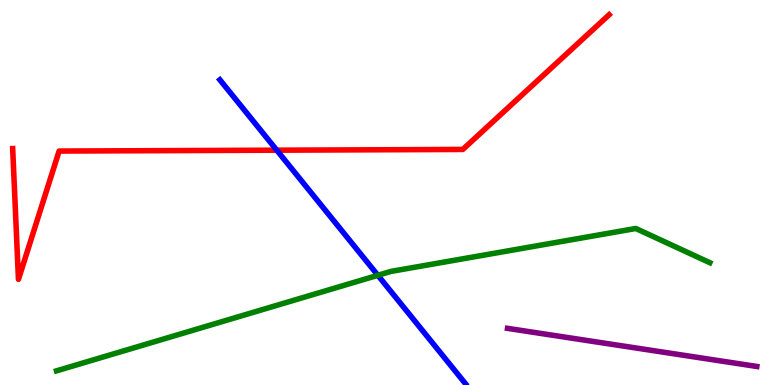[{'lines': ['blue', 'red'], 'intersections': [{'x': 3.57, 'y': 6.1}]}, {'lines': ['green', 'red'], 'intersections': []}, {'lines': ['purple', 'red'], 'intersections': []}, {'lines': ['blue', 'green'], 'intersections': [{'x': 4.88, 'y': 2.85}]}, {'lines': ['blue', 'purple'], 'intersections': []}, {'lines': ['green', 'purple'], 'intersections': []}]